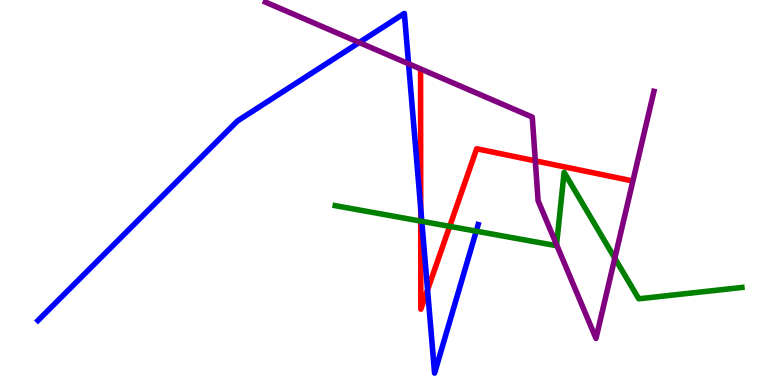[{'lines': ['blue', 'red'], 'intersections': [{'x': 5.43, 'y': 4.59}, {'x': 5.52, 'y': 2.47}]}, {'lines': ['green', 'red'], 'intersections': [{'x': 5.43, 'y': 4.26}, {'x': 5.8, 'y': 4.12}]}, {'lines': ['purple', 'red'], 'intersections': [{'x': 6.91, 'y': 5.82}]}, {'lines': ['blue', 'green'], 'intersections': [{'x': 5.44, 'y': 4.25}, {'x': 6.14, 'y': 4.0}]}, {'lines': ['blue', 'purple'], 'intersections': [{'x': 4.64, 'y': 8.9}, {'x': 5.27, 'y': 8.34}]}, {'lines': ['green', 'purple'], 'intersections': [{'x': 7.18, 'y': 3.65}, {'x': 7.93, 'y': 3.29}]}]